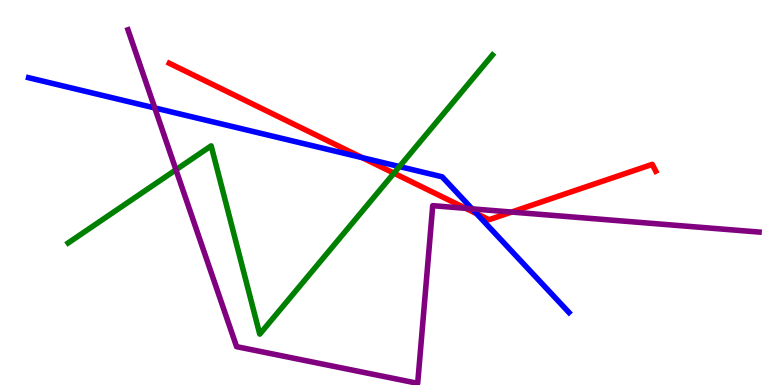[{'lines': ['blue', 'red'], 'intersections': [{'x': 4.67, 'y': 5.91}, {'x': 6.15, 'y': 4.45}]}, {'lines': ['green', 'red'], 'intersections': [{'x': 5.08, 'y': 5.5}]}, {'lines': ['purple', 'red'], 'intersections': [{'x': 6.01, 'y': 4.59}, {'x': 6.6, 'y': 4.49}]}, {'lines': ['blue', 'green'], 'intersections': [{'x': 5.15, 'y': 5.67}]}, {'lines': ['blue', 'purple'], 'intersections': [{'x': 2.0, 'y': 7.2}, {'x': 6.09, 'y': 4.58}]}, {'lines': ['green', 'purple'], 'intersections': [{'x': 2.27, 'y': 5.59}]}]